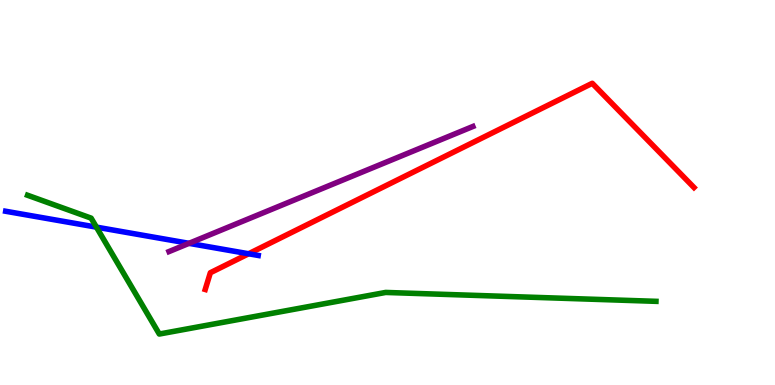[{'lines': ['blue', 'red'], 'intersections': [{'x': 3.21, 'y': 3.41}]}, {'lines': ['green', 'red'], 'intersections': []}, {'lines': ['purple', 'red'], 'intersections': []}, {'lines': ['blue', 'green'], 'intersections': [{'x': 1.24, 'y': 4.1}]}, {'lines': ['blue', 'purple'], 'intersections': [{'x': 2.44, 'y': 3.68}]}, {'lines': ['green', 'purple'], 'intersections': []}]